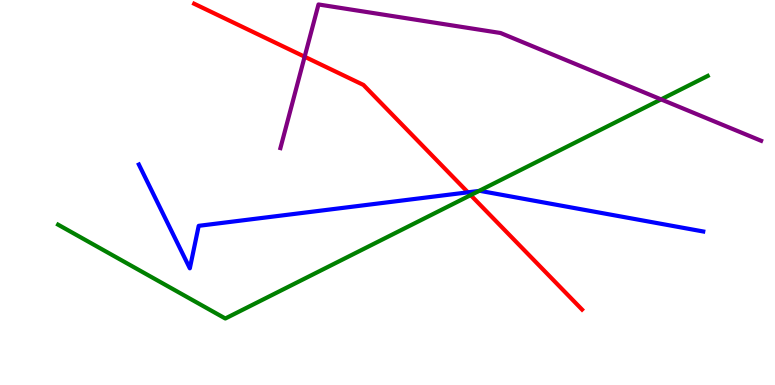[{'lines': ['blue', 'red'], 'intersections': [{'x': 6.04, 'y': 5.0}]}, {'lines': ['green', 'red'], 'intersections': [{'x': 6.07, 'y': 4.93}]}, {'lines': ['purple', 'red'], 'intersections': [{'x': 3.93, 'y': 8.53}]}, {'lines': ['blue', 'green'], 'intersections': [{'x': 6.18, 'y': 5.04}]}, {'lines': ['blue', 'purple'], 'intersections': []}, {'lines': ['green', 'purple'], 'intersections': [{'x': 8.53, 'y': 7.42}]}]